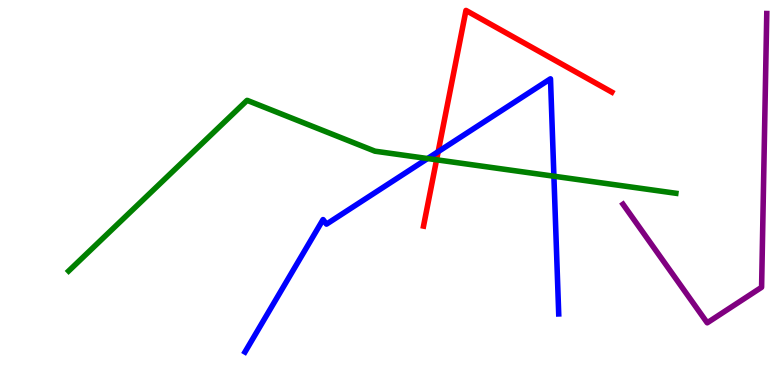[{'lines': ['blue', 'red'], 'intersections': [{'x': 5.65, 'y': 6.06}]}, {'lines': ['green', 'red'], 'intersections': [{'x': 5.63, 'y': 5.85}]}, {'lines': ['purple', 'red'], 'intersections': []}, {'lines': ['blue', 'green'], 'intersections': [{'x': 5.52, 'y': 5.88}, {'x': 7.15, 'y': 5.42}]}, {'lines': ['blue', 'purple'], 'intersections': []}, {'lines': ['green', 'purple'], 'intersections': []}]